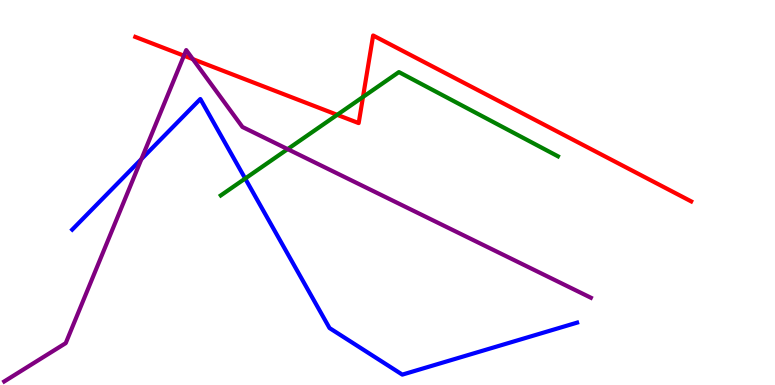[{'lines': ['blue', 'red'], 'intersections': []}, {'lines': ['green', 'red'], 'intersections': [{'x': 4.35, 'y': 7.02}, {'x': 4.68, 'y': 7.48}]}, {'lines': ['purple', 'red'], 'intersections': [{'x': 2.37, 'y': 8.55}, {'x': 2.49, 'y': 8.46}]}, {'lines': ['blue', 'green'], 'intersections': [{'x': 3.16, 'y': 5.36}]}, {'lines': ['blue', 'purple'], 'intersections': [{'x': 1.82, 'y': 5.87}]}, {'lines': ['green', 'purple'], 'intersections': [{'x': 3.71, 'y': 6.13}]}]